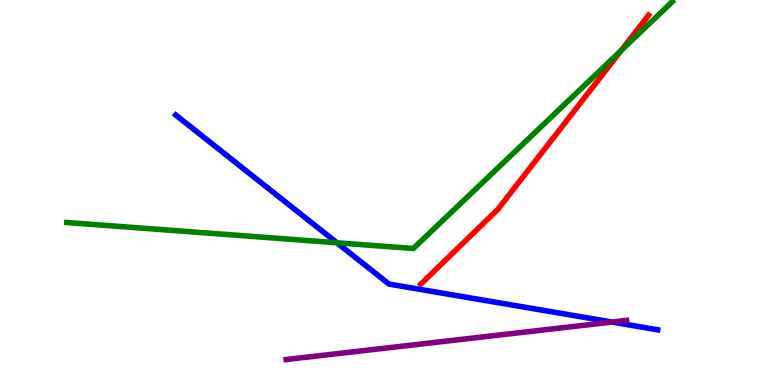[{'lines': ['blue', 'red'], 'intersections': []}, {'lines': ['green', 'red'], 'intersections': [{'x': 8.02, 'y': 8.69}]}, {'lines': ['purple', 'red'], 'intersections': []}, {'lines': ['blue', 'green'], 'intersections': [{'x': 4.35, 'y': 3.69}]}, {'lines': ['blue', 'purple'], 'intersections': [{'x': 7.9, 'y': 1.64}]}, {'lines': ['green', 'purple'], 'intersections': []}]